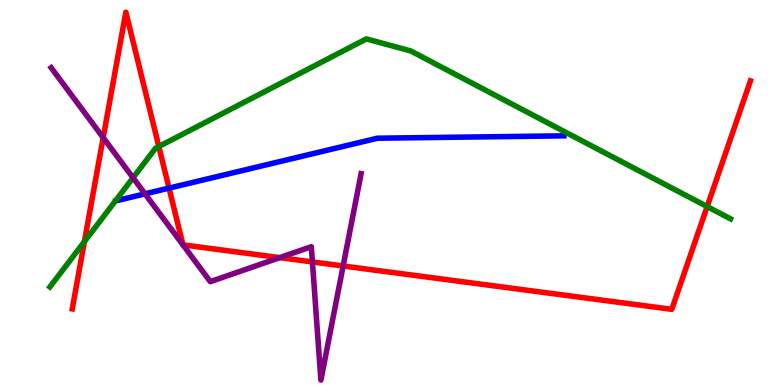[{'lines': ['blue', 'red'], 'intersections': [{'x': 2.18, 'y': 5.11}]}, {'lines': ['green', 'red'], 'intersections': [{'x': 1.09, 'y': 3.72}, {'x': 2.05, 'y': 6.19}, {'x': 9.12, 'y': 4.63}]}, {'lines': ['purple', 'red'], 'intersections': [{'x': 1.33, 'y': 6.42}, {'x': 3.61, 'y': 3.31}, {'x': 4.03, 'y': 3.2}, {'x': 4.43, 'y': 3.09}]}, {'lines': ['blue', 'green'], 'intersections': []}, {'lines': ['blue', 'purple'], 'intersections': [{'x': 1.87, 'y': 4.96}]}, {'lines': ['green', 'purple'], 'intersections': [{'x': 1.72, 'y': 5.38}]}]